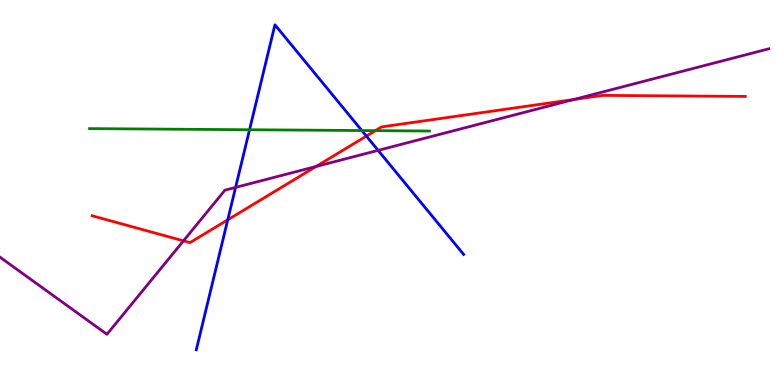[{'lines': ['blue', 'red'], 'intersections': [{'x': 2.94, 'y': 4.29}, {'x': 4.73, 'y': 6.47}]}, {'lines': ['green', 'red'], 'intersections': [{'x': 4.84, 'y': 6.61}]}, {'lines': ['purple', 'red'], 'intersections': [{'x': 2.37, 'y': 3.74}, {'x': 4.08, 'y': 5.68}, {'x': 7.4, 'y': 7.41}]}, {'lines': ['blue', 'green'], 'intersections': [{'x': 3.22, 'y': 6.63}, {'x': 4.67, 'y': 6.61}]}, {'lines': ['blue', 'purple'], 'intersections': [{'x': 3.04, 'y': 5.13}, {'x': 4.88, 'y': 6.09}]}, {'lines': ['green', 'purple'], 'intersections': []}]